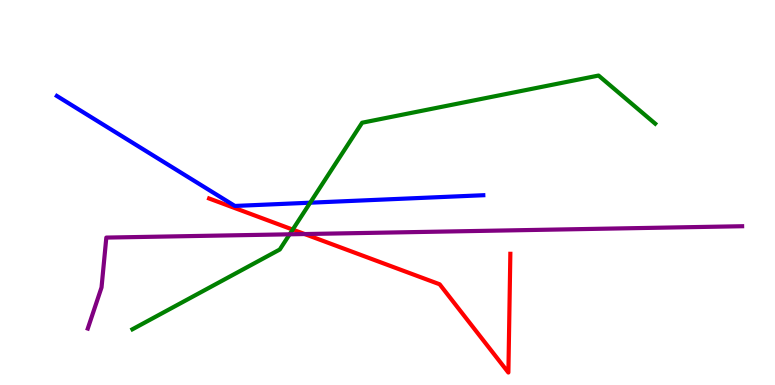[{'lines': ['blue', 'red'], 'intersections': []}, {'lines': ['green', 'red'], 'intersections': [{'x': 3.78, 'y': 4.04}]}, {'lines': ['purple', 'red'], 'intersections': [{'x': 3.93, 'y': 3.92}]}, {'lines': ['blue', 'green'], 'intersections': [{'x': 4.0, 'y': 4.73}]}, {'lines': ['blue', 'purple'], 'intersections': []}, {'lines': ['green', 'purple'], 'intersections': [{'x': 3.74, 'y': 3.91}]}]